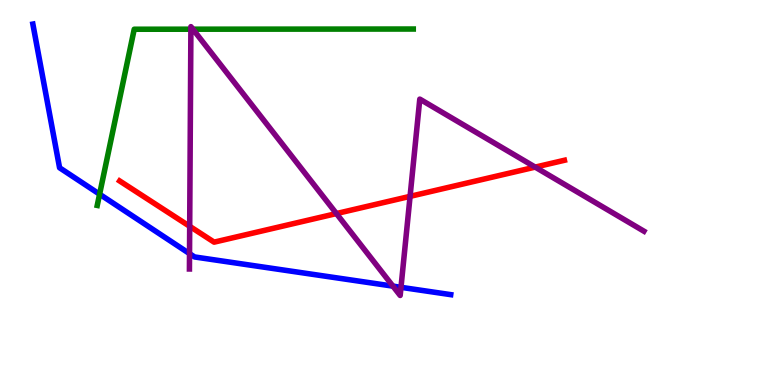[{'lines': ['blue', 'red'], 'intersections': []}, {'lines': ['green', 'red'], 'intersections': []}, {'lines': ['purple', 'red'], 'intersections': [{'x': 2.45, 'y': 4.12}, {'x': 4.34, 'y': 4.45}, {'x': 5.29, 'y': 4.9}, {'x': 6.91, 'y': 5.66}]}, {'lines': ['blue', 'green'], 'intersections': [{'x': 1.29, 'y': 4.96}]}, {'lines': ['blue', 'purple'], 'intersections': [{'x': 2.45, 'y': 3.41}, {'x': 5.07, 'y': 2.57}, {'x': 5.17, 'y': 2.54}]}, {'lines': ['green', 'purple'], 'intersections': [{'x': 2.46, 'y': 9.24}, {'x': 2.49, 'y': 9.24}]}]